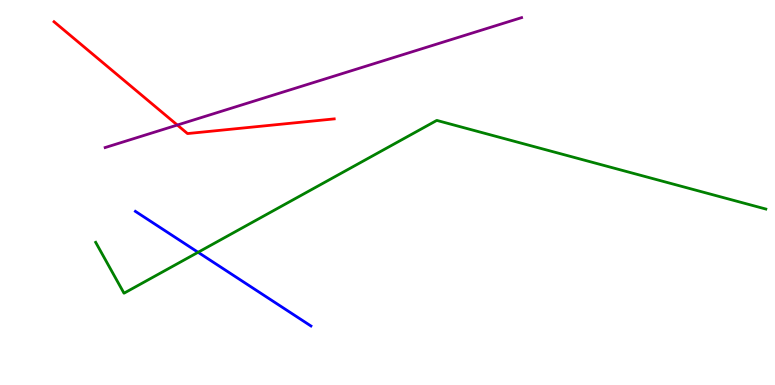[{'lines': ['blue', 'red'], 'intersections': []}, {'lines': ['green', 'red'], 'intersections': []}, {'lines': ['purple', 'red'], 'intersections': [{'x': 2.29, 'y': 6.75}]}, {'lines': ['blue', 'green'], 'intersections': [{'x': 2.56, 'y': 3.45}]}, {'lines': ['blue', 'purple'], 'intersections': []}, {'lines': ['green', 'purple'], 'intersections': []}]